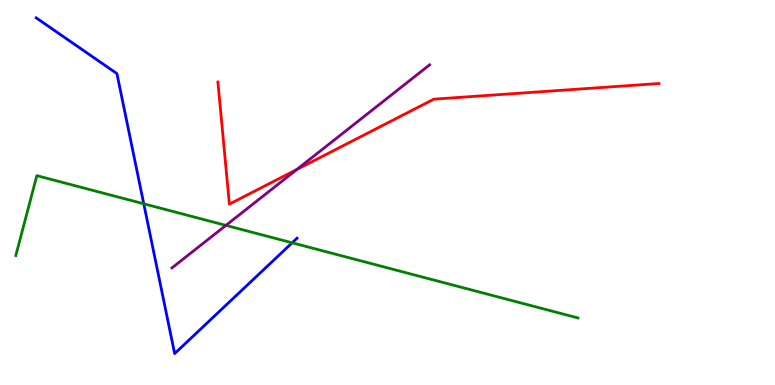[{'lines': ['blue', 'red'], 'intersections': []}, {'lines': ['green', 'red'], 'intersections': []}, {'lines': ['purple', 'red'], 'intersections': [{'x': 3.83, 'y': 5.6}]}, {'lines': ['blue', 'green'], 'intersections': [{'x': 1.86, 'y': 4.71}, {'x': 3.77, 'y': 3.69}]}, {'lines': ['blue', 'purple'], 'intersections': []}, {'lines': ['green', 'purple'], 'intersections': [{'x': 2.92, 'y': 4.15}]}]